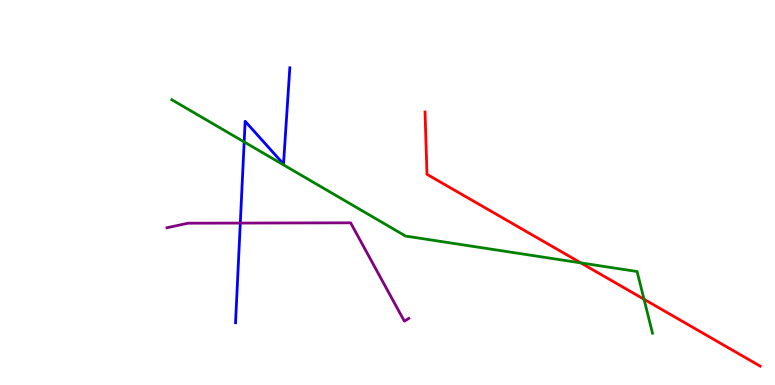[{'lines': ['blue', 'red'], 'intersections': []}, {'lines': ['green', 'red'], 'intersections': [{'x': 7.49, 'y': 3.17}, {'x': 8.31, 'y': 2.23}]}, {'lines': ['purple', 'red'], 'intersections': []}, {'lines': ['blue', 'green'], 'intersections': [{'x': 3.15, 'y': 6.31}]}, {'lines': ['blue', 'purple'], 'intersections': [{'x': 3.1, 'y': 4.21}]}, {'lines': ['green', 'purple'], 'intersections': []}]